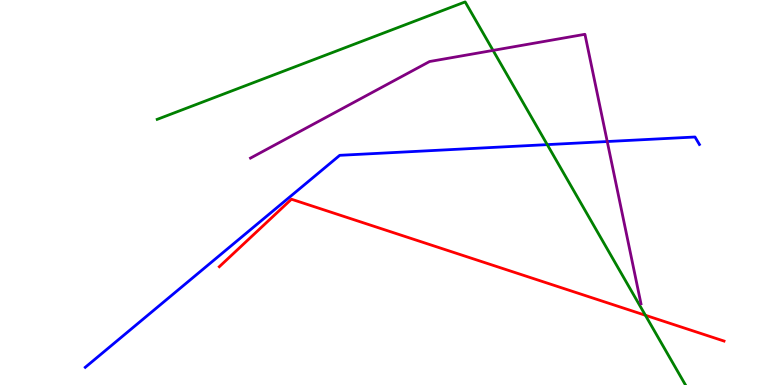[{'lines': ['blue', 'red'], 'intersections': []}, {'lines': ['green', 'red'], 'intersections': [{'x': 8.33, 'y': 1.81}]}, {'lines': ['purple', 'red'], 'intersections': []}, {'lines': ['blue', 'green'], 'intersections': [{'x': 7.06, 'y': 6.24}]}, {'lines': ['blue', 'purple'], 'intersections': [{'x': 7.84, 'y': 6.32}]}, {'lines': ['green', 'purple'], 'intersections': [{'x': 6.36, 'y': 8.69}]}]